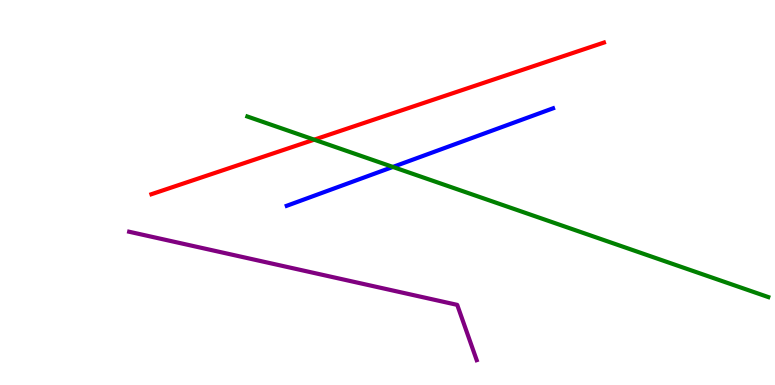[{'lines': ['blue', 'red'], 'intersections': []}, {'lines': ['green', 'red'], 'intersections': [{'x': 4.05, 'y': 6.37}]}, {'lines': ['purple', 'red'], 'intersections': []}, {'lines': ['blue', 'green'], 'intersections': [{'x': 5.07, 'y': 5.66}]}, {'lines': ['blue', 'purple'], 'intersections': []}, {'lines': ['green', 'purple'], 'intersections': []}]